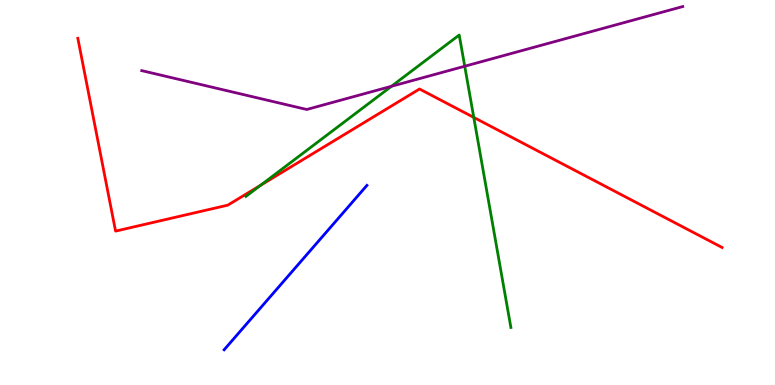[{'lines': ['blue', 'red'], 'intersections': []}, {'lines': ['green', 'red'], 'intersections': [{'x': 3.36, 'y': 5.19}, {'x': 6.11, 'y': 6.95}]}, {'lines': ['purple', 'red'], 'intersections': []}, {'lines': ['blue', 'green'], 'intersections': []}, {'lines': ['blue', 'purple'], 'intersections': []}, {'lines': ['green', 'purple'], 'intersections': [{'x': 5.05, 'y': 7.76}, {'x': 6.0, 'y': 8.28}]}]